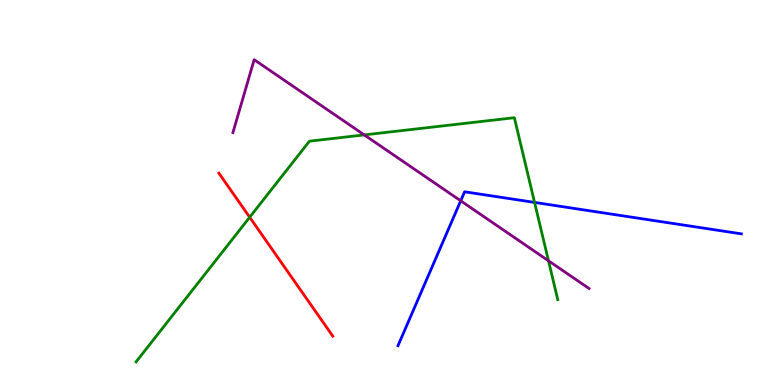[{'lines': ['blue', 'red'], 'intersections': []}, {'lines': ['green', 'red'], 'intersections': [{'x': 3.22, 'y': 4.36}]}, {'lines': ['purple', 'red'], 'intersections': []}, {'lines': ['blue', 'green'], 'intersections': [{'x': 6.9, 'y': 4.74}]}, {'lines': ['blue', 'purple'], 'intersections': [{'x': 5.94, 'y': 4.78}]}, {'lines': ['green', 'purple'], 'intersections': [{'x': 4.7, 'y': 6.5}, {'x': 7.08, 'y': 3.23}]}]